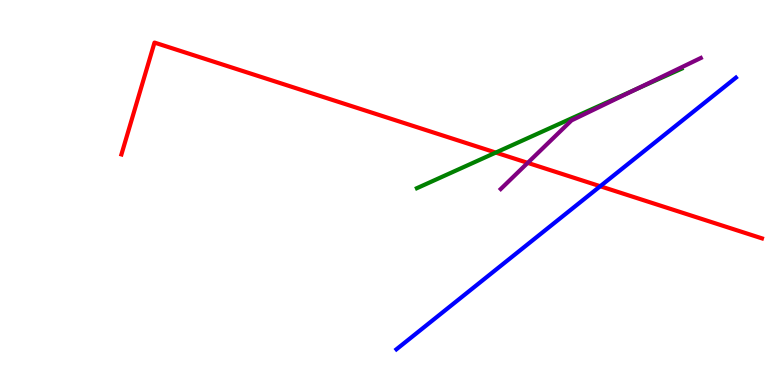[{'lines': ['blue', 'red'], 'intersections': [{'x': 7.74, 'y': 5.16}]}, {'lines': ['green', 'red'], 'intersections': [{'x': 6.4, 'y': 6.04}]}, {'lines': ['purple', 'red'], 'intersections': [{'x': 6.81, 'y': 5.77}]}, {'lines': ['blue', 'green'], 'intersections': []}, {'lines': ['blue', 'purple'], 'intersections': []}, {'lines': ['green', 'purple'], 'intersections': [{'x': 8.21, 'y': 7.68}]}]